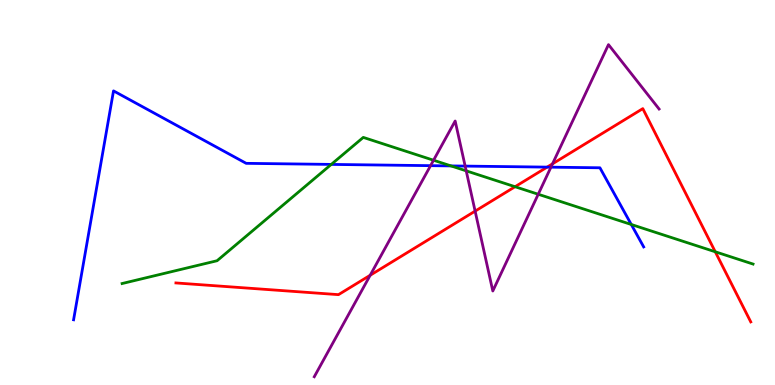[{'lines': ['blue', 'red'], 'intersections': [{'x': 7.06, 'y': 5.66}]}, {'lines': ['green', 'red'], 'intersections': [{'x': 6.65, 'y': 5.15}, {'x': 9.23, 'y': 3.46}]}, {'lines': ['purple', 'red'], 'intersections': [{'x': 4.78, 'y': 2.85}, {'x': 6.13, 'y': 4.52}, {'x': 7.13, 'y': 5.74}]}, {'lines': ['blue', 'green'], 'intersections': [{'x': 4.27, 'y': 5.73}, {'x': 5.82, 'y': 5.69}, {'x': 8.15, 'y': 4.17}]}, {'lines': ['blue', 'purple'], 'intersections': [{'x': 5.56, 'y': 5.7}, {'x': 6.0, 'y': 5.69}, {'x': 7.11, 'y': 5.66}]}, {'lines': ['green', 'purple'], 'intersections': [{'x': 5.59, 'y': 5.84}, {'x': 6.02, 'y': 5.56}, {'x': 6.94, 'y': 4.95}]}]